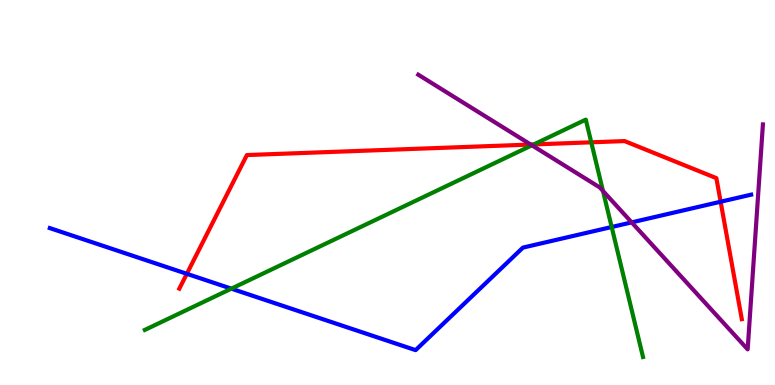[{'lines': ['blue', 'red'], 'intersections': [{'x': 2.41, 'y': 2.89}, {'x': 9.3, 'y': 4.76}]}, {'lines': ['green', 'red'], 'intersections': [{'x': 6.89, 'y': 6.25}, {'x': 7.63, 'y': 6.3}]}, {'lines': ['purple', 'red'], 'intersections': [{'x': 6.85, 'y': 6.25}]}, {'lines': ['blue', 'green'], 'intersections': [{'x': 2.99, 'y': 2.5}, {'x': 7.89, 'y': 4.1}]}, {'lines': ['blue', 'purple'], 'intersections': [{'x': 8.15, 'y': 4.22}]}, {'lines': ['green', 'purple'], 'intersections': [{'x': 6.86, 'y': 6.23}, {'x': 7.78, 'y': 5.04}]}]